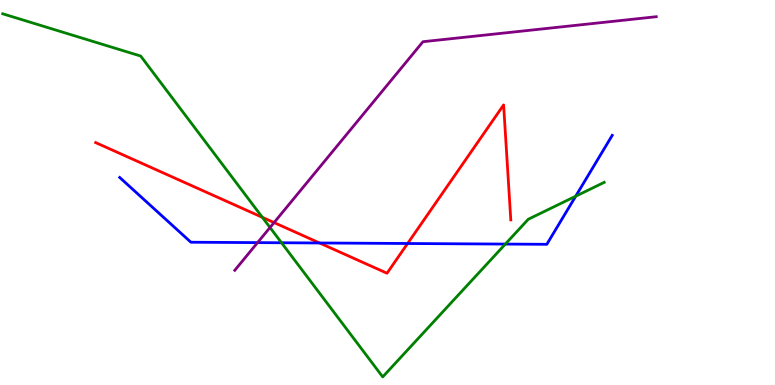[{'lines': ['blue', 'red'], 'intersections': [{'x': 4.12, 'y': 3.69}, {'x': 5.26, 'y': 3.68}]}, {'lines': ['green', 'red'], 'intersections': [{'x': 3.39, 'y': 4.35}]}, {'lines': ['purple', 'red'], 'intersections': [{'x': 3.54, 'y': 4.22}]}, {'lines': ['blue', 'green'], 'intersections': [{'x': 3.63, 'y': 3.69}, {'x': 6.52, 'y': 3.66}, {'x': 7.43, 'y': 4.9}]}, {'lines': ['blue', 'purple'], 'intersections': [{'x': 3.32, 'y': 3.7}]}, {'lines': ['green', 'purple'], 'intersections': [{'x': 3.48, 'y': 4.09}]}]